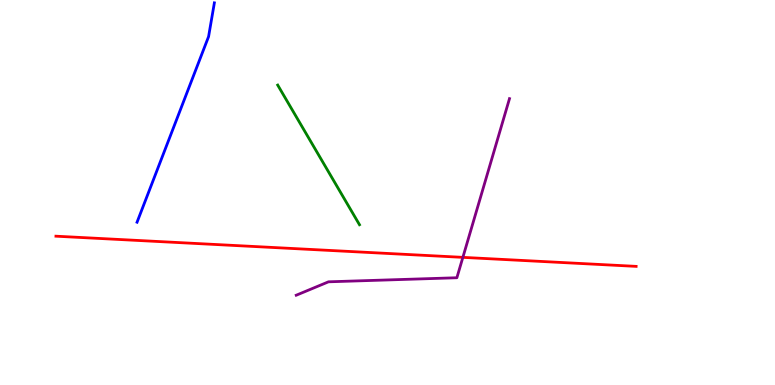[{'lines': ['blue', 'red'], 'intersections': []}, {'lines': ['green', 'red'], 'intersections': []}, {'lines': ['purple', 'red'], 'intersections': [{'x': 5.97, 'y': 3.32}]}, {'lines': ['blue', 'green'], 'intersections': []}, {'lines': ['blue', 'purple'], 'intersections': []}, {'lines': ['green', 'purple'], 'intersections': []}]